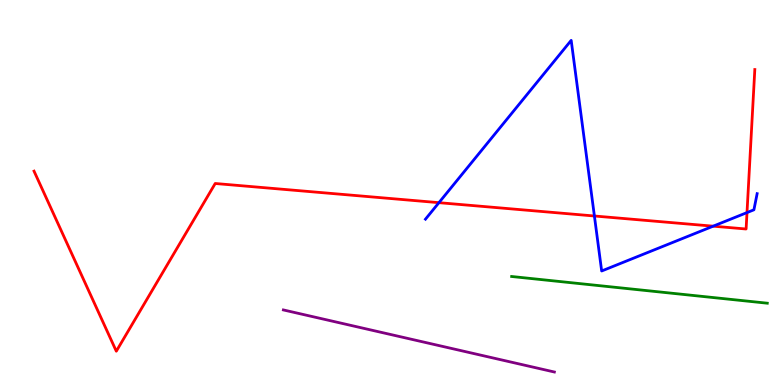[{'lines': ['blue', 'red'], 'intersections': [{'x': 5.66, 'y': 4.74}, {'x': 7.67, 'y': 4.39}, {'x': 9.2, 'y': 4.13}, {'x': 9.64, 'y': 4.48}]}, {'lines': ['green', 'red'], 'intersections': []}, {'lines': ['purple', 'red'], 'intersections': []}, {'lines': ['blue', 'green'], 'intersections': []}, {'lines': ['blue', 'purple'], 'intersections': []}, {'lines': ['green', 'purple'], 'intersections': []}]